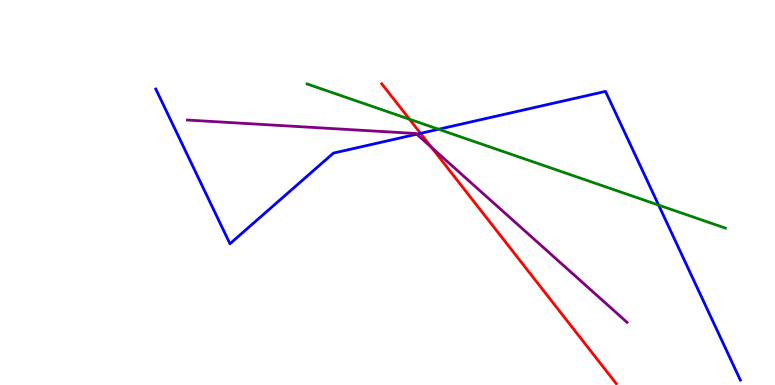[{'lines': ['blue', 'red'], 'intersections': [{'x': 5.43, 'y': 6.54}]}, {'lines': ['green', 'red'], 'intersections': [{'x': 5.28, 'y': 6.9}]}, {'lines': ['purple', 'red'], 'intersections': [{'x': 5.57, 'y': 6.17}]}, {'lines': ['blue', 'green'], 'intersections': [{'x': 5.66, 'y': 6.64}, {'x': 8.5, 'y': 4.67}]}, {'lines': ['blue', 'purple'], 'intersections': [{'x': 5.38, 'y': 6.51}]}, {'lines': ['green', 'purple'], 'intersections': []}]